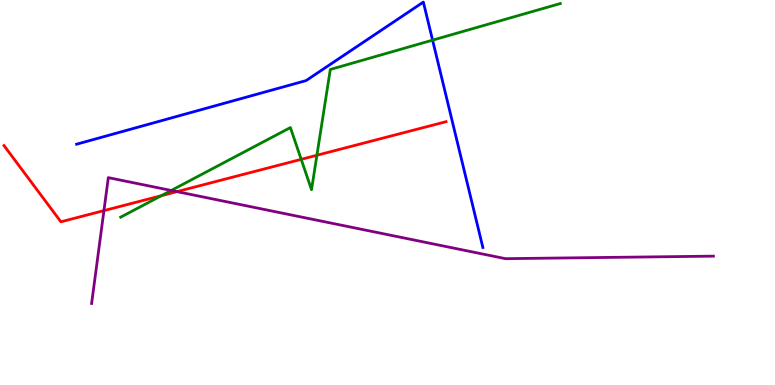[{'lines': ['blue', 'red'], 'intersections': []}, {'lines': ['green', 'red'], 'intersections': [{'x': 2.08, 'y': 4.92}, {'x': 3.89, 'y': 5.86}, {'x': 4.09, 'y': 5.97}]}, {'lines': ['purple', 'red'], 'intersections': [{'x': 1.34, 'y': 4.53}, {'x': 2.28, 'y': 5.02}]}, {'lines': ['blue', 'green'], 'intersections': [{'x': 5.58, 'y': 8.96}]}, {'lines': ['blue', 'purple'], 'intersections': []}, {'lines': ['green', 'purple'], 'intersections': [{'x': 2.21, 'y': 5.05}]}]